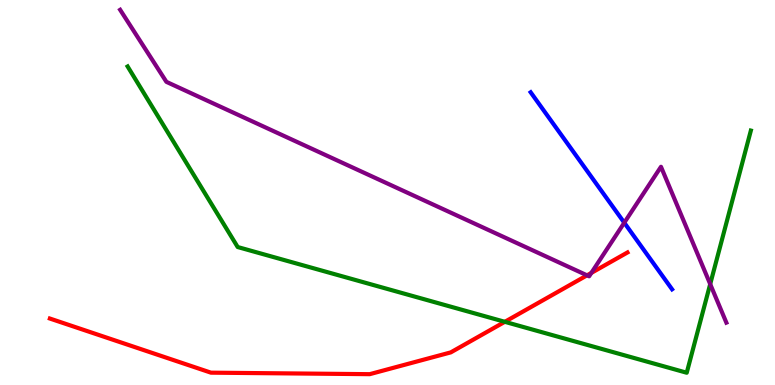[{'lines': ['blue', 'red'], 'intersections': []}, {'lines': ['green', 'red'], 'intersections': [{'x': 6.51, 'y': 1.64}]}, {'lines': ['purple', 'red'], 'intersections': [{'x': 7.57, 'y': 2.85}, {'x': 7.63, 'y': 2.91}]}, {'lines': ['blue', 'green'], 'intersections': []}, {'lines': ['blue', 'purple'], 'intersections': [{'x': 8.06, 'y': 4.22}]}, {'lines': ['green', 'purple'], 'intersections': [{'x': 9.16, 'y': 2.62}]}]